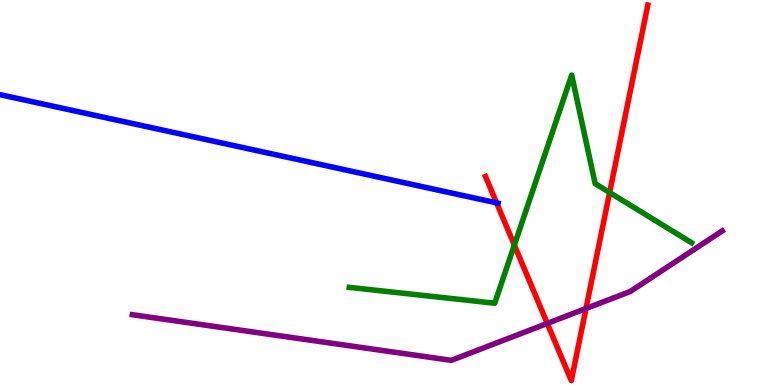[{'lines': ['blue', 'red'], 'intersections': [{'x': 6.41, 'y': 4.73}]}, {'lines': ['green', 'red'], 'intersections': [{'x': 6.64, 'y': 3.63}, {'x': 7.87, 'y': 5.0}]}, {'lines': ['purple', 'red'], 'intersections': [{'x': 7.06, 'y': 1.6}, {'x': 7.56, 'y': 1.99}]}, {'lines': ['blue', 'green'], 'intersections': []}, {'lines': ['blue', 'purple'], 'intersections': []}, {'lines': ['green', 'purple'], 'intersections': []}]